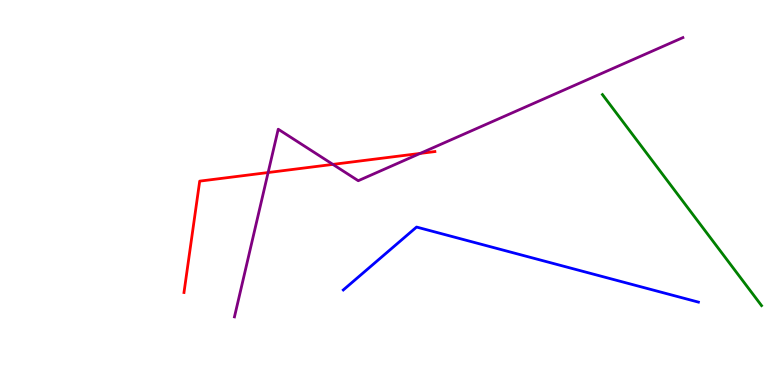[{'lines': ['blue', 'red'], 'intersections': []}, {'lines': ['green', 'red'], 'intersections': []}, {'lines': ['purple', 'red'], 'intersections': [{'x': 3.46, 'y': 5.52}, {'x': 4.3, 'y': 5.73}, {'x': 5.42, 'y': 6.02}]}, {'lines': ['blue', 'green'], 'intersections': []}, {'lines': ['blue', 'purple'], 'intersections': []}, {'lines': ['green', 'purple'], 'intersections': []}]